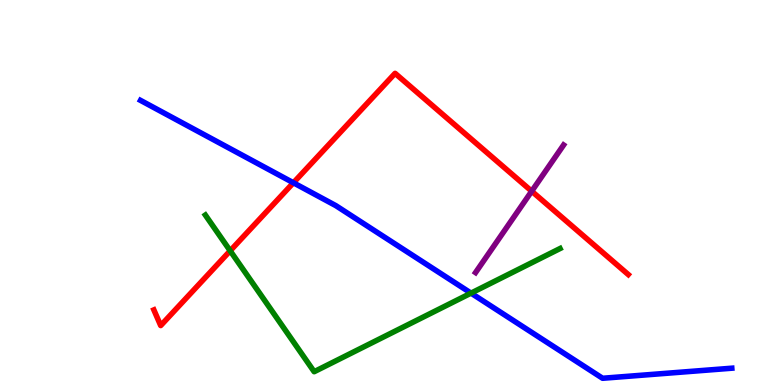[{'lines': ['blue', 'red'], 'intersections': [{'x': 3.79, 'y': 5.25}]}, {'lines': ['green', 'red'], 'intersections': [{'x': 2.97, 'y': 3.49}]}, {'lines': ['purple', 'red'], 'intersections': [{'x': 6.86, 'y': 5.03}]}, {'lines': ['blue', 'green'], 'intersections': [{'x': 6.08, 'y': 2.39}]}, {'lines': ['blue', 'purple'], 'intersections': []}, {'lines': ['green', 'purple'], 'intersections': []}]